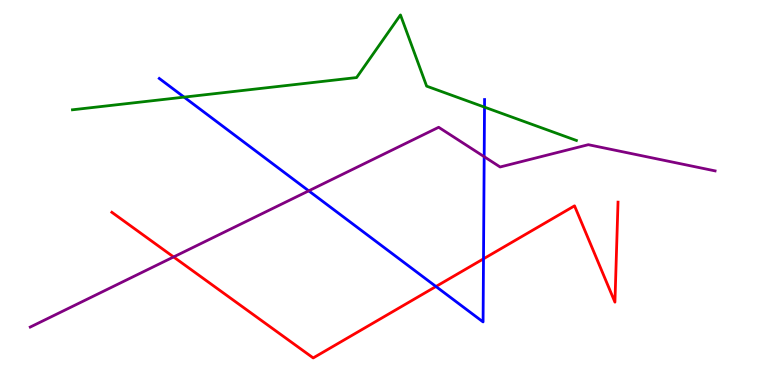[{'lines': ['blue', 'red'], 'intersections': [{'x': 5.63, 'y': 2.56}, {'x': 6.24, 'y': 3.28}]}, {'lines': ['green', 'red'], 'intersections': []}, {'lines': ['purple', 'red'], 'intersections': [{'x': 2.24, 'y': 3.33}]}, {'lines': ['blue', 'green'], 'intersections': [{'x': 2.38, 'y': 7.48}, {'x': 6.25, 'y': 7.22}]}, {'lines': ['blue', 'purple'], 'intersections': [{'x': 3.98, 'y': 5.04}, {'x': 6.25, 'y': 5.93}]}, {'lines': ['green', 'purple'], 'intersections': []}]